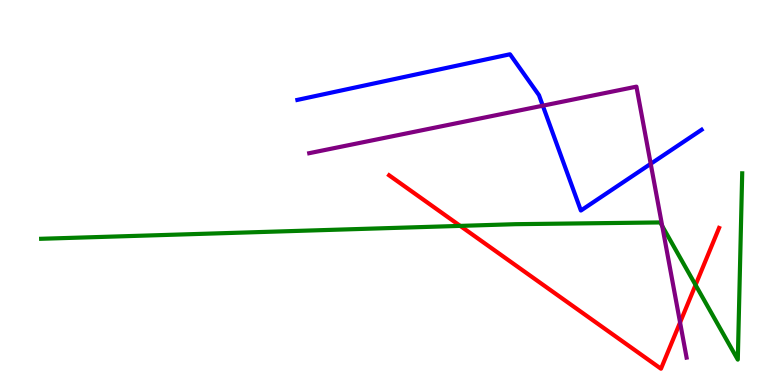[{'lines': ['blue', 'red'], 'intersections': []}, {'lines': ['green', 'red'], 'intersections': [{'x': 5.94, 'y': 4.13}, {'x': 8.97, 'y': 2.6}]}, {'lines': ['purple', 'red'], 'intersections': [{'x': 8.78, 'y': 1.62}]}, {'lines': ['blue', 'green'], 'intersections': []}, {'lines': ['blue', 'purple'], 'intersections': [{'x': 7.0, 'y': 7.25}, {'x': 8.4, 'y': 5.75}]}, {'lines': ['green', 'purple'], 'intersections': [{'x': 8.54, 'y': 4.13}]}]